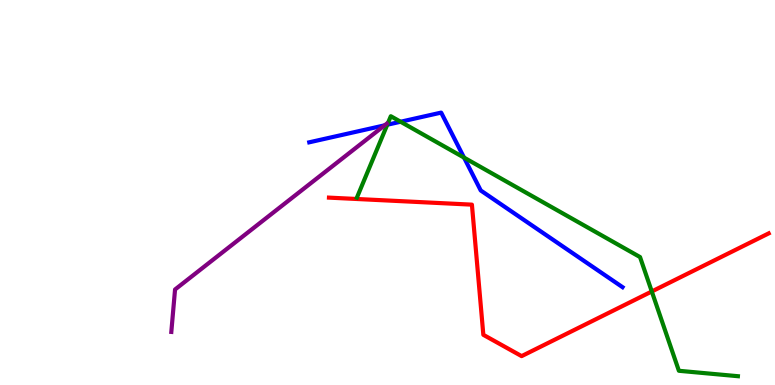[{'lines': ['blue', 'red'], 'intersections': []}, {'lines': ['green', 'red'], 'intersections': [{'x': 8.41, 'y': 2.43}]}, {'lines': ['purple', 'red'], 'intersections': []}, {'lines': ['blue', 'green'], 'intersections': [{'x': 5.0, 'y': 6.76}, {'x': 5.17, 'y': 6.84}, {'x': 5.99, 'y': 5.91}]}, {'lines': ['blue', 'purple'], 'intersections': [{'x': 4.96, 'y': 6.74}]}, {'lines': ['green', 'purple'], 'intersections': []}]